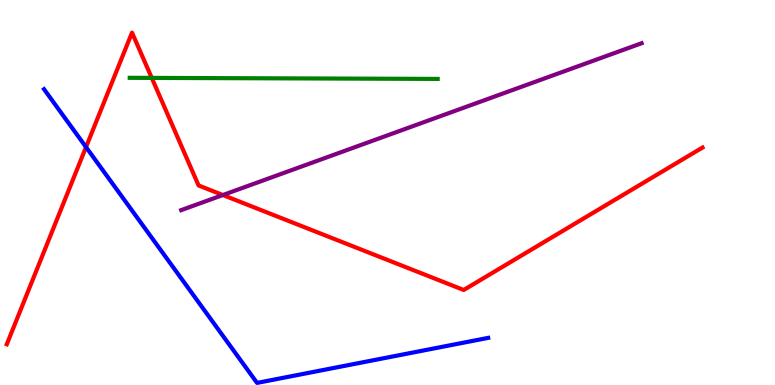[{'lines': ['blue', 'red'], 'intersections': [{'x': 1.11, 'y': 6.18}]}, {'lines': ['green', 'red'], 'intersections': [{'x': 1.96, 'y': 7.98}]}, {'lines': ['purple', 'red'], 'intersections': [{'x': 2.88, 'y': 4.93}]}, {'lines': ['blue', 'green'], 'intersections': []}, {'lines': ['blue', 'purple'], 'intersections': []}, {'lines': ['green', 'purple'], 'intersections': []}]